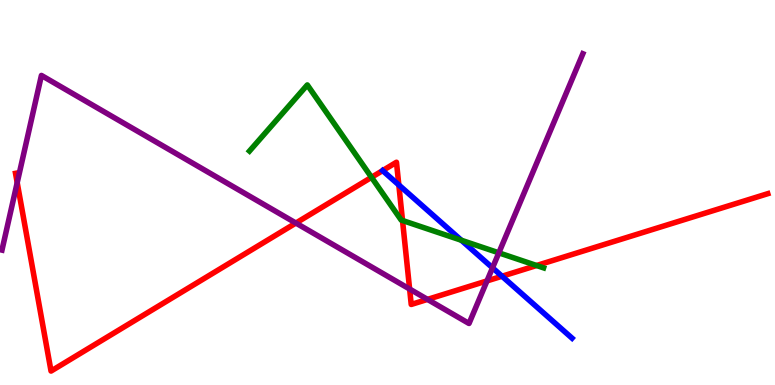[{'lines': ['blue', 'red'], 'intersections': [{'x': 5.15, 'y': 5.2}, {'x': 6.48, 'y': 2.83}]}, {'lines': ['green', 'red'], 'intersections': [{'x': 4.79, 'y': 5.39}, {'x': 5.19, 'y': 4.27}, {'x': 6.92, 'y': 3.1}]}, {'lines': ['purple', 'red'], 'intersections': [{'x': 0.222, 'y': 5.26}, {'x': 3.82, 'y': 4.21}, {'x': 5.29, 'y': 2.49}, {'x': 5.52, 'y': 2.22}, {'x': 6.28, 'y': 2.7}]}, {'lines': ['blue', 'green'], 'intersections': [{'x': 5.95, 'y': 3.76}]}, {'lines': ['blue', 'purple'], 'intersections': [{'x': 6.36, 'y': 3.04}]}, {'lines': ['green', 'purple'], 'intersections': [{'x': 6.44, 'y': 3.43}]}]